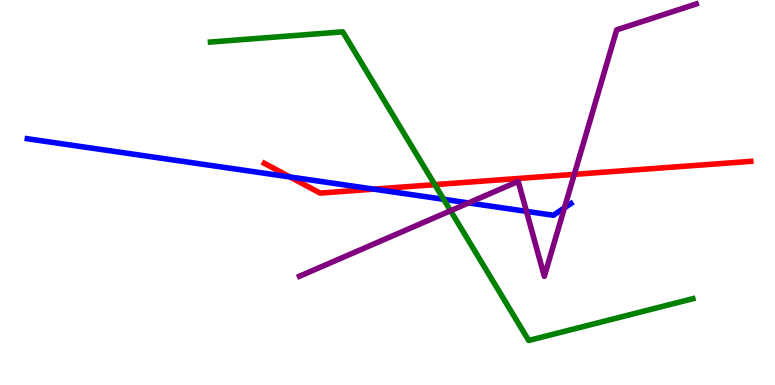[{'lines': ['blue', 'red'], 'intersections': [{'x': 3.74, 'y': 5.4}, {'x': 4.82, 'y': 5.09}]}, {'lines': ['green', 'red'], 'intersections': [{'x': 5.61, 'y': 5.2}]}, {'lines': ['purple', 'red'], 'intersections': [{'x': 7.41, 'y': 5.47}]}, {'lines': ['blue', 'green'], 'intersections': [{'x': 5.72, 'y': 4.82}]}, {'lines': ['blue', 'purple'], 'intersections': [{'x': 6.05, 'y': 4.73}, {'x': 6.79, 'y': 4.51}, {'x': 7.28, 'y': 4.6}]}, {'lines': ['green', 'purple'], 'intersections': [{'x': 5.81, 'y': 4.53}]}]